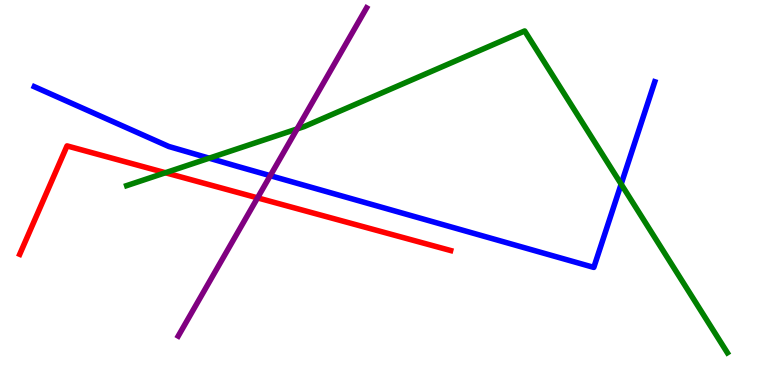[{'lines': ['blue', 'red'], 'intersections': []}, {'lines': ['green', 'red'], 'intersections': [{'x': 2.13, 'y': 5.51}]}, {'lines': ['purple', 'red'], 'intersections': [{'x': 3.32, 'y': 4.86}]}, {'lines': ['blue', 'green'], 'intersections': [{'x': 2.7, 'y': 5.89}, {'x': 8.01, 'y': 5.22}]}, {'lines': ['blue', 'purple'], 'intersections': [{'x': 3.49, 'y': 5.44}]}, {'lines': ['green', 'purple'], 'intersections': [{'x': 3.83, 'y': 6.65}]}]